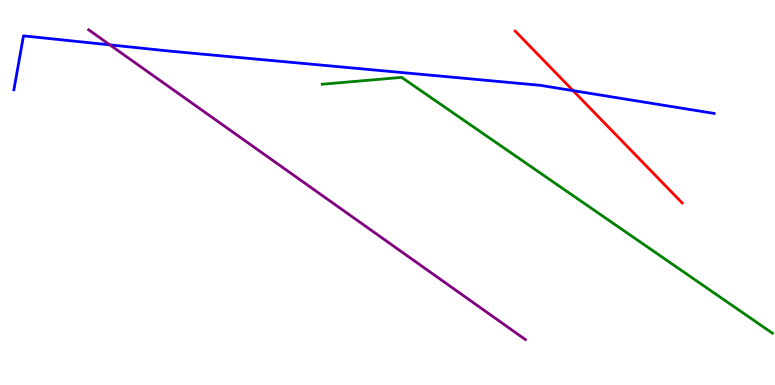[{'lines': ['blue', 'red'], 'intersections': [{'x': 7.39, 'y': 7.65}]}, {'lines': ['green', 'red'], 'intersections': []}, {'lines': ['purple', 'red'], 'intersections': []}, {'lines': ['blue', 'green'], 'intersections': []}, {'lines': ['blue', 'purple'], 'intersections': [{'x': 1.42, 'y': 8.83}]}, {'lines': ['green', 'purple'], 'intersections': []}]